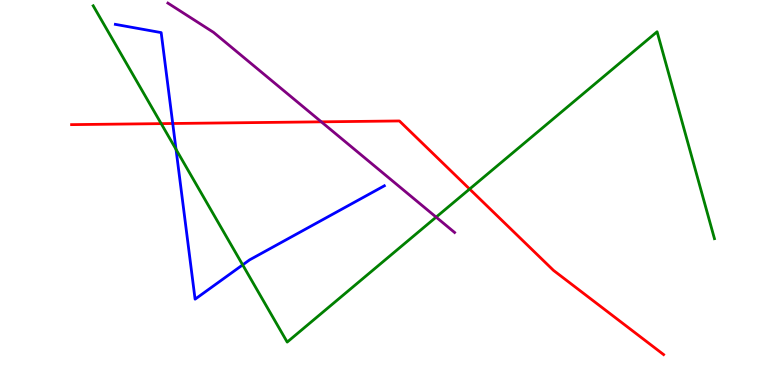[{'lines': ['blue', 'red'], 'intersections': [{'x': 2.23, 'y': 6.79}]}, {'lines': ['green', 'red'], 'intersections': [{'x': 2.08, 'y': 6.79}, {'x': 6.06, 'y': 5.09}]}, {'lines': ['purple', 'red'], 'intersections': [{'x': 4.15, 'y': 6.84}]}, {'lines': ['blue', 'green'], 'intersections': [{'x': 2.27, 'y': 6.12}, {'x': 3.13, 'y': 3.12}]}, {'lines': ['blue', 'purple'], 'intersections': []}, {'lines': ['green', 'purple'], 'intersections': [{'x': 5.63, 'y': 4.36}]}]